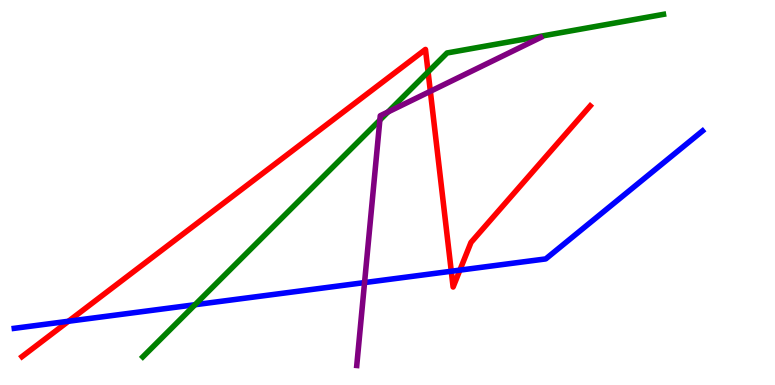[{'lines': ['blue', 'red'], 'intersections': [{'x': 0.883, 'y': 1.66}, {'x': 5.82, 'y': 2.95}, {'x': 5.93, 'y': 2.98}]}, {'lines': ['green', 'red'], 'intersections': [{'x': 5.52, 'y': 8.13}]}, {'lines': ['purple', 'red'], 'intersections': [{'x': 5.55, 'y': 7.63}]}, {'lines': ['blue', 'green'], 'intersections': [{'x': 2.52, 'y': 2.09}]}, {'lines': ['blue', 'purple'], 'intersections': [{'x': 4.7, 'y': 2.66}]}, {'lines': ['green', 'purple'], 'intersections': [{'x': 4.9, 'y': 6.88}, {'x': 5.01, 'y': 7.09}]}]